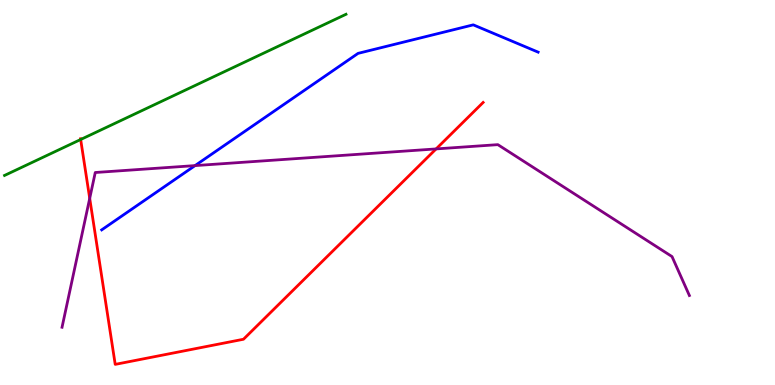[{'lines': ['blue', 'red'], 'intersections': []}, {'lines': ['green', 'red'], 'intersections': [{'x': 1.04, 'y': 6.38}]}, {'lines': ['purple', 'red'], 'intersections': [{'x': 1.16, 'y': 4.85}, {'x': 5.63, 'y': 6.13}]}, {'lines': ['blue', 'green'], 'intersections': []}, {'lines': ['blue', 'purple'], 'intersections': [{'x': 2.52, 'y': 5.7}]}, {'lines': ['green', 'purple'], 'intersections': []}]